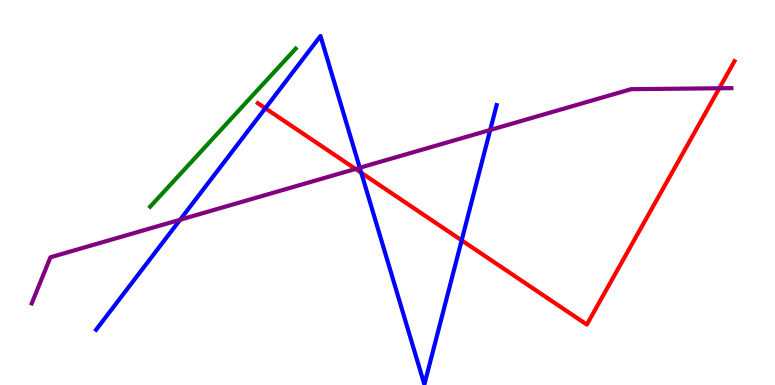[{'lines': ['blue', 'red'], 'intersections': [{'x': 3.42, 'y': 7.19}, {'x': 4.66, 'y': 5.51}, {'x': 5.96, 'y': 3.76}]}, {'lines': ['green', 'red'], 'intersections': []}, {'lines': ['purple', 'red'], 'intersections': [{'x': 4.59, 'y': 5.61}, {'x': 9.28, 'y': 7.71}]}, {'lines': ['blue', 'green'], 'intersections': []}, {'lines': ['blue', 'purple'], 'intersections': [{'x': 2.32, 'y': 4.29}, {'x': 4.64, 'y': 5.64}, {'x': 6.33, 'y': 6.62}]}, {'lines': ['green', 'purple'], 'intersections': []}]